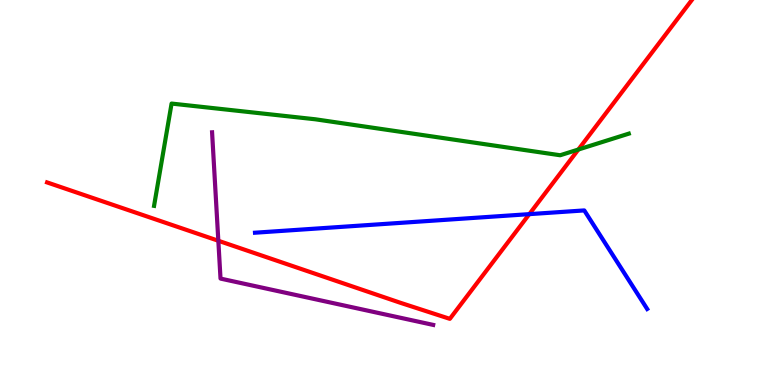[{'lines': ['blue', 'red'], 'intersections': [{'x': 6.83, 'y': 4.44}]}, {'lines': ['green', 'red'], 'intersections': [{'x': 7.46, 'y': 6.12}]}, {'lines': ['purple', 'red'], 'intersections': [{'x': 2.82, 'y': 3.75}]}, {'lines': ['blue', 'green'], 'intersections': []}, {'lines': ['blue', 'purple'], 'intersections': []}, {'lines': ['green', 'purple'], 'intersections': []}]